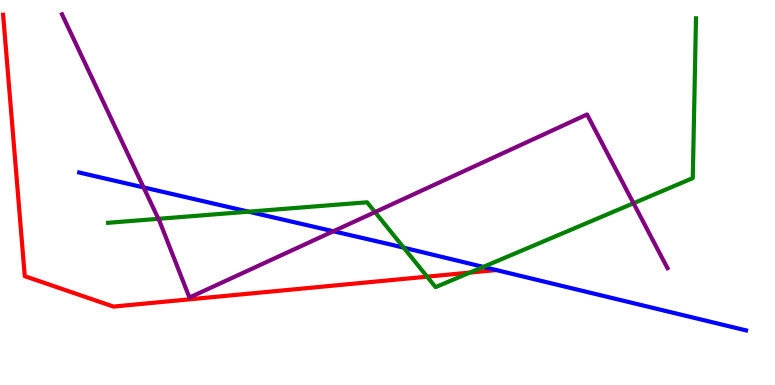[{'lines': ['blue', 'red'], 'intersections': []}, {'lines': ['green', 'red'], 'intersections': [{'x': 5.51, 'y': 2.81}, {'x': 6.06, 'y': 2.92}]}, {'lines': ['purple', 'red'], 'intersections': []}, {'lines': ['blue', 'green'], 'intersections': [{'x': 3.21, 'y': 4.5}, {'x': 5.21, 'y': 3.57}, {'x': 6.24, 'y': 3.07}]}, {'lines': ['blue', 'purple'], 'intersections': [{'x': 1.85, 'y': 5.13}, {'x': 4.3, 'y': 3.99}]}, {'lines': ['green', 'purple'], 'intersections': [{'x': 2.04, 'y': 4.32}, {'x': 4.84, 'y': 4.49}, {'x': 8.17, 'y': 4.72}]}]